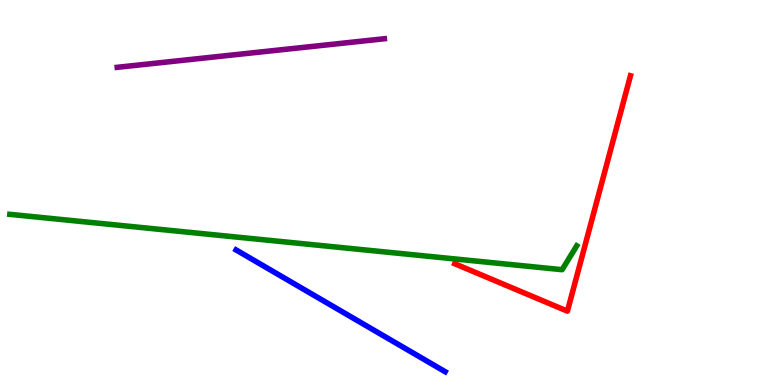[{'lines': ['blue', 'red'], 'intersections': []}, {'lines': ['green', 'red'], 'intersections': []}, {'lines': ['purple', 'red'], 'intersections': []}, {'lines': ['blue', 'green'], 'intersections': []}, {'lines': ['blue', 'purple'], 'intersections': []}, {'lines': ['green', 'purple'], 'intersections': []}]